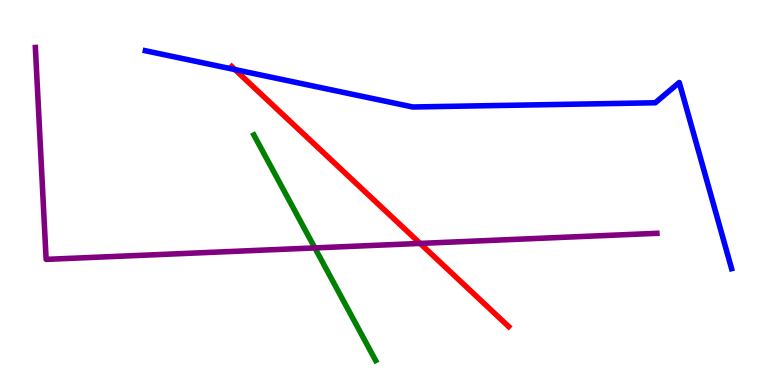[{'lines': ['blue', 'red'], 'intersections': [{'x': 3.03, 'y': 8.19}]}, {'lines': ['green', 'red'], 'intersections': []}, {'lines': ['purple', 'red'], 'intersections': [{'x': 5.42, 'y': 3.68}]}, {'lines': ['blue', 'green'], 'intersections': []}, {'lines': ['blue', 'purple'], 'intersections': []}, {'lines': ['green', 'purple'], 'intersections': [{'x': 4.06, 'y': 3.56}]}]